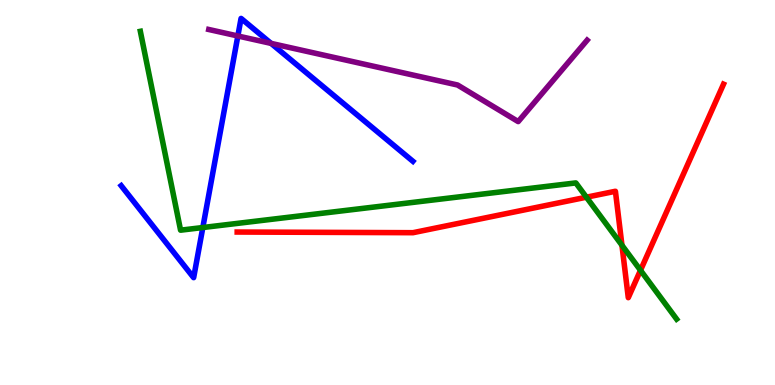[{'lines': ['blue', 'red'], 'intersections': []}, {'lines': ['green', 'red'], 'intersections': [{'x': 7.57, 'y': 4.88}, {'x': 8.03, 'y': 3.63}, {'x': 8.26, 'y': 2.98}]}, {'lines': ['purple', 'red'], 'intersections': []}, {'lines': ['blue', 'green'], 'intersections': [{'x': 2.62, 'y': 4.09}]}, {'lines': ['blue', 'purple'], 'intersections': [{'x': 3.07, 'y': 9.07}, {'x': 3.5, 'y': 8.87}]}, {'lines': ['green', 'purple'], 'intersections': []}]